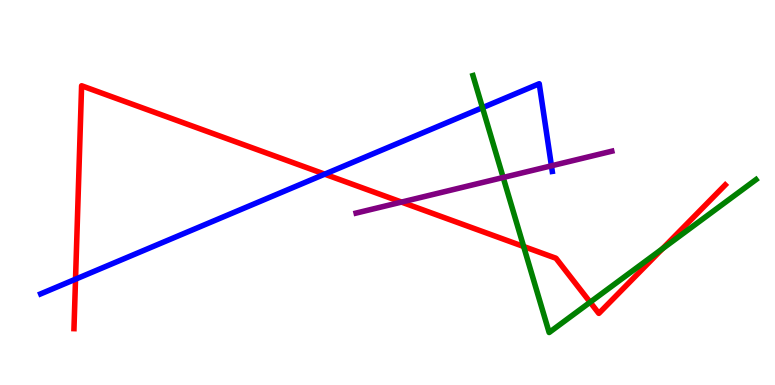[{'lines': ['blue', 'red'], 'intersections': [{'x': 0.975, 'y': 2.75}, {'x': 4.19, 'y': 5.48}]}, {'lines': ['green', 'red'], 'intersections': [{'x': 6.76, 'y': 3.6}, {'x': 7.61, 'y': 2.15}, {'x': 8.55, 'y': 3.54}]}, {'lines': ['purple', 'red'], 'intersections': [{'x': 5.18, 'y': 4.75}]}, {'lines': ['blue', 'green'], 'intersections': [{'x': 6.23, 'y': 7.2}]}, {'lines': ['blue', 'purple'], 'intersections': [{'x': 7.12, 'y': 5.69}]}, {'lines': ['green', 'purple'], 'intersections': [{'x': 6.49, 'y': 5.39}]}]